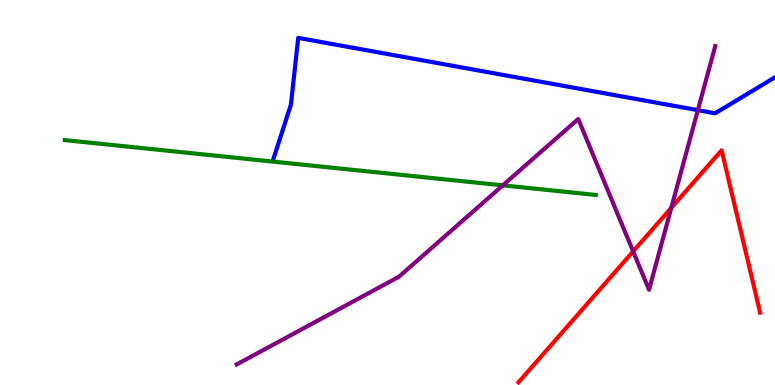[{'lines': ['blue', 'red'], 'intersections': []}, {'lines': ['green', 'red'], 'intersections': []}, {'lines': ['purple', 'red'], 'intersections': [{'x': 8.17, 'y': 3.47}, {'x': 8.66, 'y': 4.6}]}, {'lines': ['blue', 'green'], 'intersections': []}, {'lines': ['blue', 'purple'], 'intersections': [{'x': 9.0, 'y': 7.14}]}, {'lines': ['green', 'purple'], 'intersections': [{'x': 6.49, 'y': 5.19}]}]